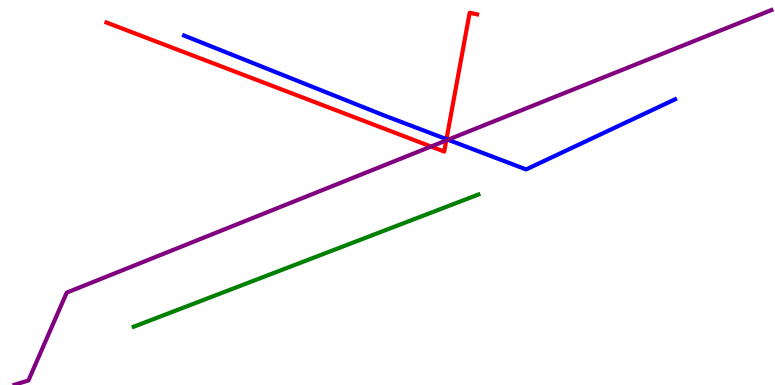[{'lines': ['blue', 'red'], 'intersections': [{'x': 5.76, 'y': 6.39}]}, {'lines': ['green', 'red'], 'intersections': []}, {'lines': ['purple', 'red'], 'intersections': [{'x': 5.56, 'y': 6.19}, {'x': 5.76, 'y': 6.35}]}, {'lines': ['blue', 'green'], 'intersections': []}, {'lines': ['blue', 'purple'], 'intersections': [{'x': 5.78, 'y': 6.37}]}, {'lines': ['green', 'purple'], 'intersections': []}]